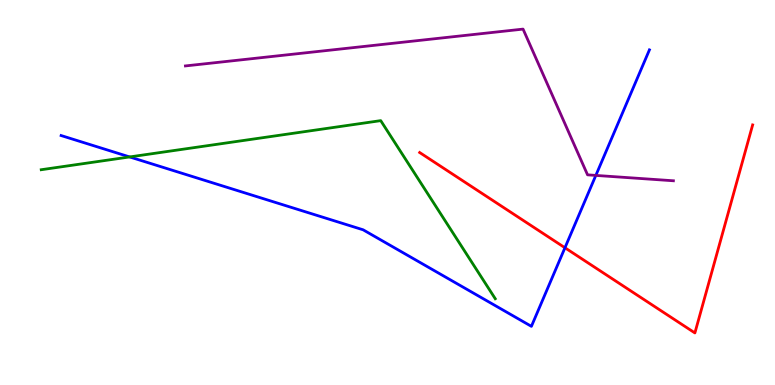[{'lines': ['blue', 'red'], 'intersections': [{'x': 7.29, 'y': 3.56}]}, {'lines': ['green', 'red'], 'intersections': []}, {'lines': ['purple', 'red'], 'intersections': []}, {'lines': ['blue', 'green'], 'intersections': [{'x': 1.67, 'y': 5.92}]}, {'lines': ['blue', 'purple'], 'intersections': [{'x': 7.69, 'y': 5.44}]}, {'lines': ['green', 'purple'], 'intersections': []}]